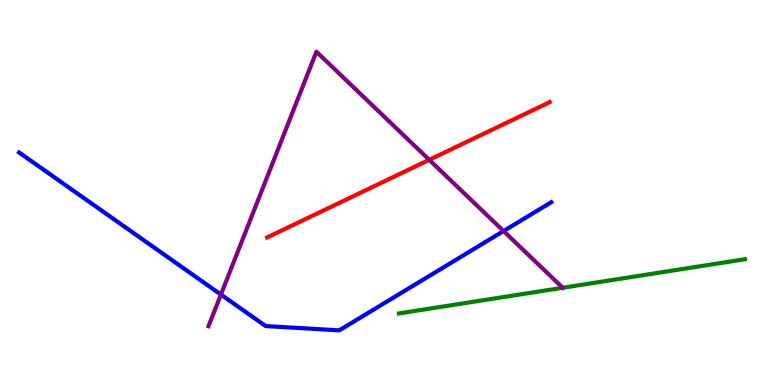[{'lines': ['blue', 'red'], 'intersections': []}, {'lines': ['green', 'red'], 'intersections': []}, {'lines': ['purple', 'red'], 'intersections': [{'x': 5.54, 'y': 5.85}]}, {'lines': ['blue', 'green'], 'intersections': []}, {'lines': ['blue', 'purple'], 'intersections': [{'x': 2.85, 'y': 2.35}, {'x': 6.5, 'y': 4.0}]}, {'lines': ['green', 'purple'], 'intersections': [{'x': 7.26, 'y': 2.53}]}]